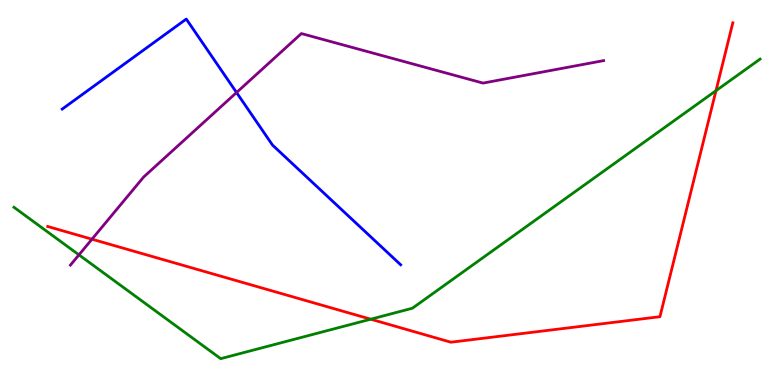[{'lines': ['blue', 'red'], 'intersections': []}, {'lines': ['green', 'red'], 'intersections': [{'x': 4.78, 'y': 1.71}, {'x': 9.24, 'y': 7.64}]}, {'lines': ['purple', 'red'], 'intersections': [{'x': 1.19, 'y': 3.79}]}, {'lines': ['blue', 'green'], 'intersections': []}, {'lines': ['blue', 'purple'], 'intersections': [{'x': 3.05, 'y': 7.6}]}, {'lines': ['green', 'purple'], 'intersections': [{'x': 1.02, 'y': 3.38}]}]